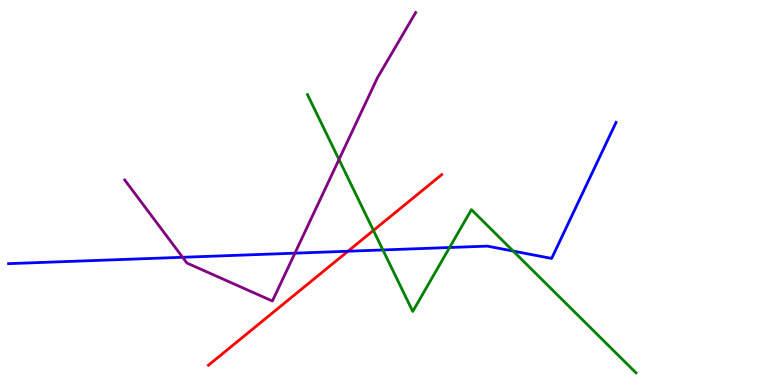[{'lines': ['blue', 'red'], 'intersections': [{'x': 4.49, 'y': 3.47}]}, {'lines': ['green', 'red'], 'intersections': [{'x': 4.82, 'y': 4.01}]}, {'lines': ['purple', 'red'], 'intersections': []}, {'lines': ['blue', 'green'], 'intersections': [{'x': 4.94, 'y': 3.51}, {'x': 5.8, 'y': 3.57}, {'x': 6.62, 'y': 3.48}]}, {'lines': ['blue', 'purple'], 'intersections': [{'x': 2.36, 'y': 3.32}, {'x': 3.81, 'y': 3.42}]}, {'lines': ['green', 'purple'], 'intersections': [{'x': 4.37, 'y': 5.86}]}]